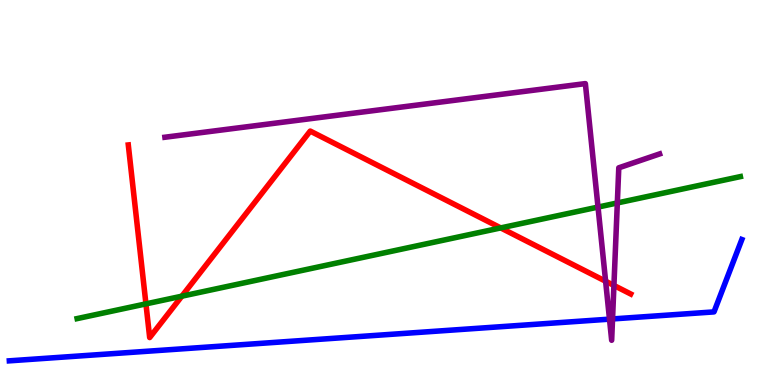[{'lines': ['blue', 'red'], 'intersections': []}, {'lines': ['green', 'red'], 'intersections': [{'x': 1.88, 'y': 2.11}, {'x': 2.35, 'y': 2.31}, {'x': 6.46, 'y': 4.08}]}, {'lines': ['purple', 'red'], 'intersections': [{'x': 7.81, 'y': 2.7}, {'x': 7.92, 'y': 2.59}]}, {'lines': ['blue', 'green'], 'intersections': []}, {'lines': ['blue', 'purple'], 'intersections': [{'x': 7.86, 'y': 1.71}, {'x': 7.9, 'y': 1.72}]}, {'lines': ['green', 'purple'], 'intersections': [{'x': 7.72, 'y': 4.62}, {'x': 7.97, 'y': 4.73}]}]